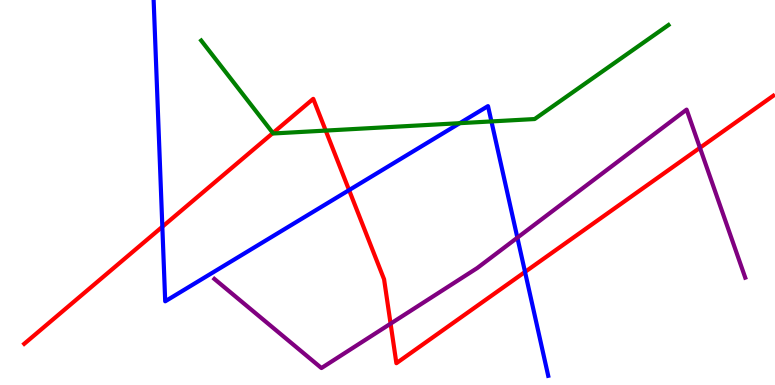[{'lines': ['blue', 'red'], 'intersections': [{'x': 2.09, 'y': 4.11}, {'x': 4.5, 'y': 5.06}, {'x': 6.77, 'y': 2.94}]}, {'lines': ['green', 'red'], 'intersections': [{'x': 3.52, 'y': 6.54}, {'x': 4.2, 'y': 6.61}]}, {'lines': ['purple', 'red'], 'intersections': [{'x': 5.04, 'y': 1.59}, {'x': 9.03, 'y': 6.16}]}, {'lines': ['blue', 'green'], 'intersections': [{'x': 5.93, 'y': 6.8}, {'x': 6.34, 'y': 6.85}]}, {'lines': ['blue', 'purple'], 'intersections': [{'x': 6.68, 'y': 3.83}]}, {'lines': ['green', 'purple'], 'intersections': []}]